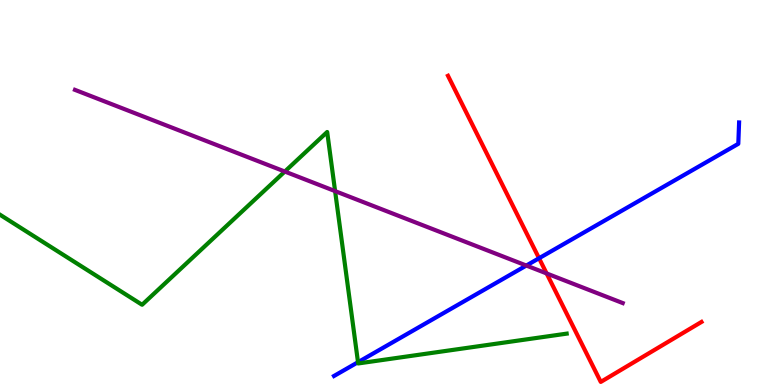[{'lines': ['blue', 'red'], 'intersections': [{'x': 6.96, 'y': 3.29}]}, {'lines': ['green', 'red'], 'intersections': []}, {'lines': ['purple', 'red'], 'intersections': [{'x': 7.05, 'y': 2.9}]}, {'lines': ['blue', 'green'], 'intersections': [{'x': 4.62, 'y': 0.592}]}, {'lines': ['blue', 'purple'], 'intersections': [{'x': 6.79, 'y': 3.1}]}, {'lines': ['green', 'purple'], 'intersections': [{'x': 3.68, 'y': 5.54}, {'x': 4.32, 'y': 5.04}]}]